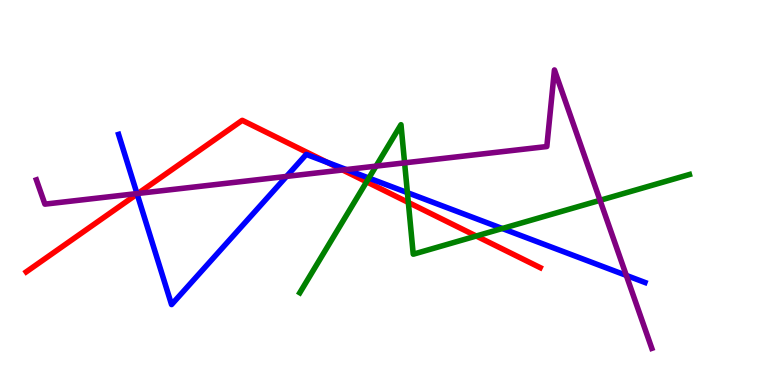[{'lines': ['blue', 'red'], 'intersections': [{'x': 1.77, 'y': 4.96}, {'x': 4.22, 'y': 5.79}]}, {'lines': ['green', 'red'], 'intersections': [{'x': 4.73, 'y': 5.28}, {'x': 5.27, 'y': 4.74}, {'x': 6.15, 'y': 3.87}]}, {'lines': ['purple', 'red'], 'intersections': [{'x': 1.78, 'y': 4.98}, {'x': 4.42, 'y': 5.59}]}, {'lines': ['blue', 'green'], 'intersections': [{'x': 4.76, 'y': 5.37}, {'x': 5.26, 'y': 5.0}, {'x': 6.48, 'y': 4.06}]}, {'lines': ['blue', 'purple'], 'intersections': [{'x': 1.77, 'y': 4.97}, {'x': 3.7, 'y': 5.42}, {'x': 4.47, 'y': 5.6}, {'x': 8.08, 'y': 2.85}]}, {'lines': ['green', 'purple'], 'intersections': [{'x': 4.85, 'y': 5.68}, {'x': 5.22, 'y': 5.77}, {'x': 7.74, 'y': 4.8}]}]